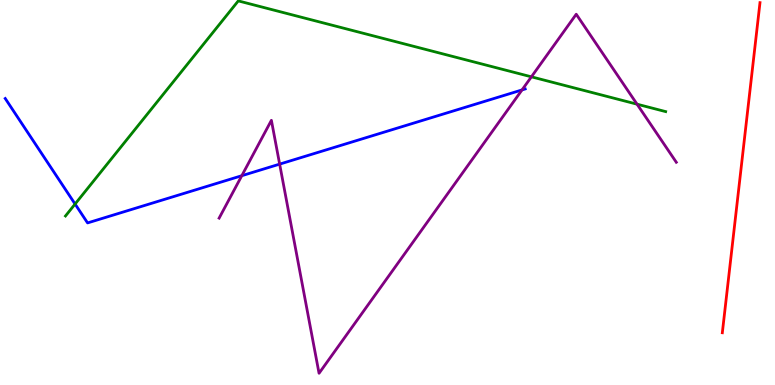[{'lines': ['blue', 'red'], 'intersections': []}, {'lines': ['green', 'red'], 'intersections': []}, {'lines': ['purple', 'red'], 'intersections': []}, {'lines': ['blue', 'green'], 'intersections': [{'x': 0.969, 'y': 4.7}]}, {'lines': ['blue', 'purple'], 'intersections': [{'x': 3.12, 'y': 5.44}, {'x': 3.61, 'y': 5.74}, {'x': 6.74, 'y': 7.66}]}, {'lines': ['green', 'purple'], 'intersections': [{'x': 6.86, 'y': 8.0}, {'x': 8.22, 'y': 7.29}]}]